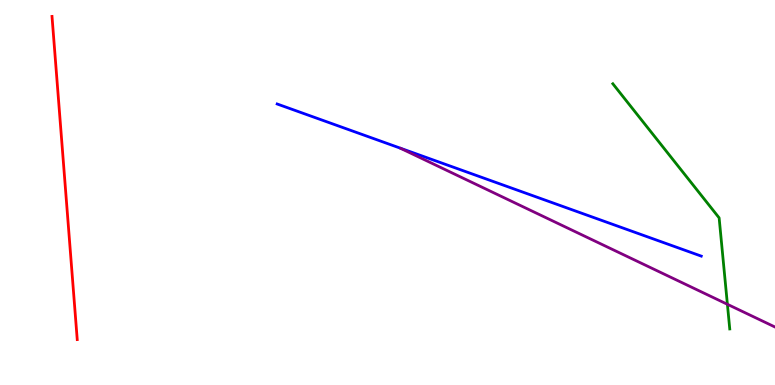[{'lines': ['blue', 'red'], 'intersections': []}, {'lines': ['green', 'red'], 'intersections': []}, {'lines': ['purple', 'red'], 'intersections': []}, {'lines': ['blue', 'green'], 'intersections': []}, {'lines': ['blue', 'purple'], 'intersections': []}, {'lines': ['green', 'purple'], 'intersections': [{'x': 9.39, 'y': 2.1}]}]